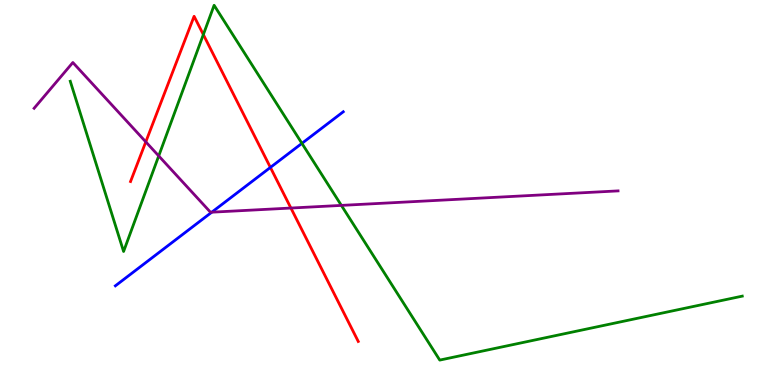[{'lines': ['blue', 'red'], 'intersections': [{'x': 3.49, 'y': 5.65}]}, {'lines': ['green', 'red'], 'intersections': [{'x': 2.62, 'y': 9.1}]}, {'lines': ['purple', 'red'], 'intersections': [{'x': 1.88, 'y': 6.32}, {'x': 3.75, 'y': 4.6}]}, {'lines': ['blue', 'green'], 'intersections': [{'x': 3.9, 'y': 6.28}]}, {'lines': ['blue', 'purple'], 'intersections': [{'x': 2.73, 'y': 4.49}]}, {'lines': ['green', 'purple'], 'intersections': [{'x': 2.05, 'y': 5.95}, {'x': 4.4, 'y': 4.66}]}]